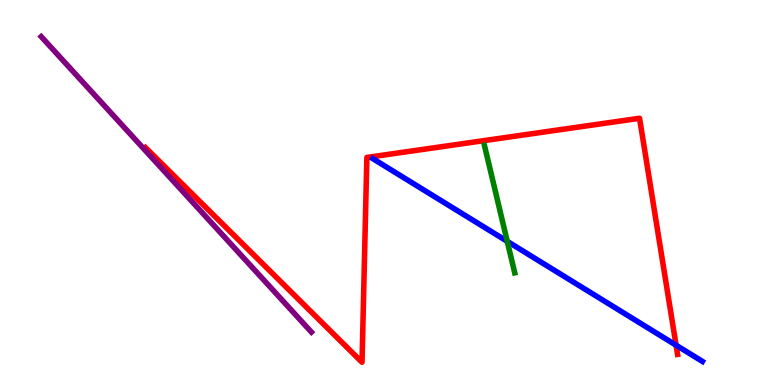[{'lines': ['blue', 'red'], 'intersections': [{'x': 8.72, 'y': 1.03}]}, {'lines': ['green', 'red'], 'intersections': []}, {'lines': ['purple', 'red'], 'intersections': []}, {'lines': ['blue', 'green'], 'intersections': [{'x': 6.55, 'y': 3.73}]}, {'lines': ['blue', 'purple'], 'intersections': []}, {'lines': ['green', 'purple'], 'intersections': []}]